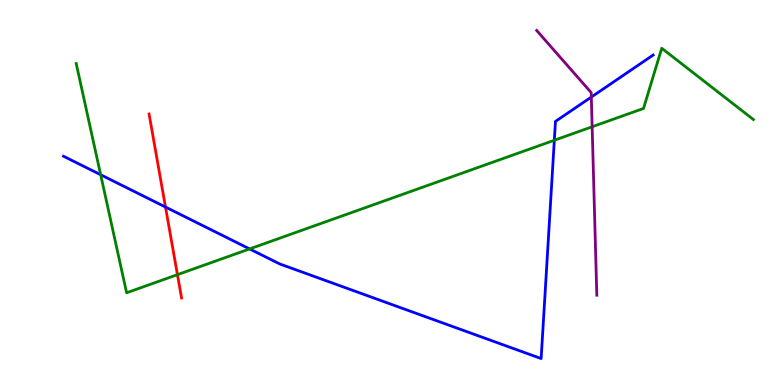[{'lines': ['blue', 'red'], 'intersections': [{'x': 2.14, 'y': 4.62}]}, {'lines': ['green', 'red'], 'intersections': [{'x': 2.29, 'y': 2.87}]}, {'lines': ['purple', 'red'], 'intersections': []}, {'lines': ['blue', 'green'], 'intersections': [{'x': 1.3, 'y': 5.46}, {'x': 3.22, 'y': 3.53}, {'x': 7.15, 'y': 6.36}]}, {'lines': ['blue', 'purple'], 'intersections': [{'x': 7.63, 'y': 7.48}]}, {'lines': ['green', 'purple'], 'intersections': [{'x': 7.64, 'y': 6.71}]}]